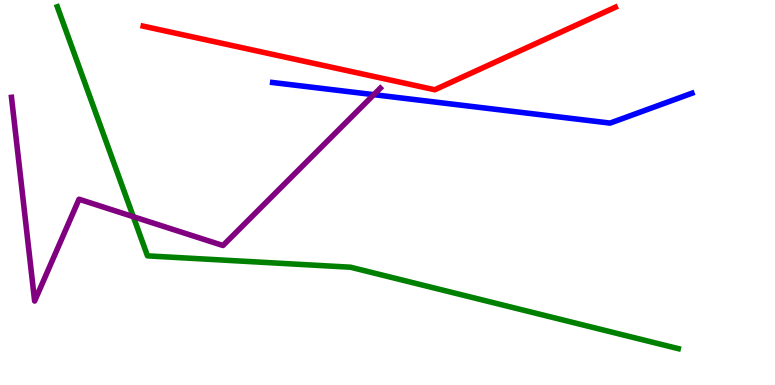[{'lines': ['blue', 'red'], 'intersections': []}, {'lines': ['green', 'red'], 'intersections': []}, {'lines': ['purple', 'red'], 'intersections': []}, {'lines': ['blue', 'green'], 'intersections': []}, {'lines': ['blue', 'purple'], 'intersections': [{'x': 4.82, 'y': 7.54}]}, {'lines': ['green', 'purple'], 'intersections': [{'x': 1.72, 'y': 4.37}]}]